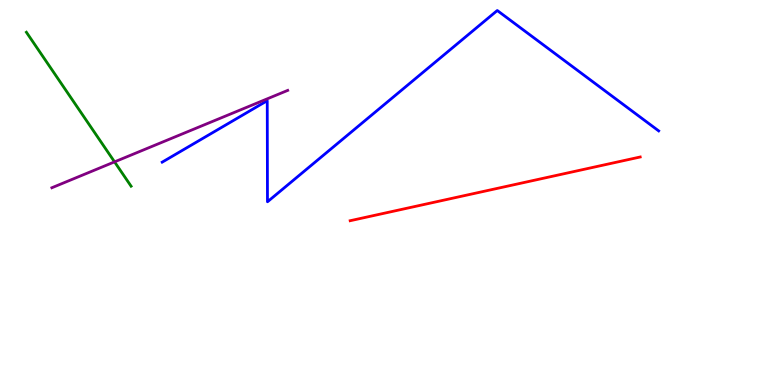[{'lines': ['blue', 'red'], 'intersections': []}, {'lines': ['green', 'red'], 'intersections': []}, {'lines': ['purple', 'red'], 'intersections': []}, {'lines': ['blue', 'green'], 'intersections': []}, {'lines': ['blue', 'purple'], 'intersections': []}, {'lines': ['green', 'purple'], 'intersections': [{'x': 1.48, 'y': 5.8}]}]